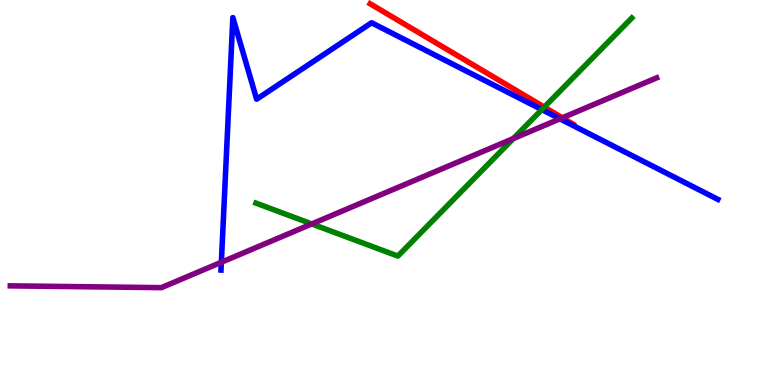[{'lines': ['blue', 'red'], 'intersections': []}, {'lines': ['green', 'red'], 'intersections': [{'x': 7.02, 'y': 7.22}]}, {'lines': ['purple', 'red'], 'intersections': [{'x': 7.26, 'y': 6.94}]}, {'lines': ['blue', 'green'], 'intersections': [{'x': 6.99, 'y': 7.15}]}, {'lines': ['blue', 'purple'], 'intersections': [{'x': 2.86, 'y': 3.19}, {'x': 7.22, 'y': 6.91}]}, {'lines': ['green', 'purple'], 'intersections': [{'x': 4.02, 'y': 4.18}, {'x': 6.62, 'y': 6.4}]}]